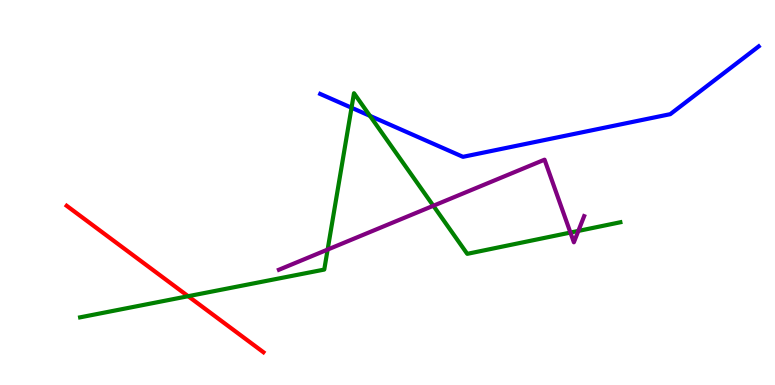[{'lines': ['blue', 'red'], 'intersections': []}, {'lines': ['green', 'red'], 'intersections': [{'x': 2.43, 'y': 2.31}]}, {'lines': ['purple', 'red'], 'intersections': []}, {'lines': ['blue', 'green'], 'intersections': [{'x': 4.54, 'y': 7.2}, {'x': 4.77, 'y': 6.99}]}, {'lines': ['blue', 'purple'], 'intersections': []}, {'lines': ['green', 'purple'], 'intersections': [{'x': 4.23, 'y': 3.52}, {'x': 5.59, 'y': 4.66}, {'x': 7.36, 'y': 3.96}, {'x': 7.46, 'y': 4.0}]}]